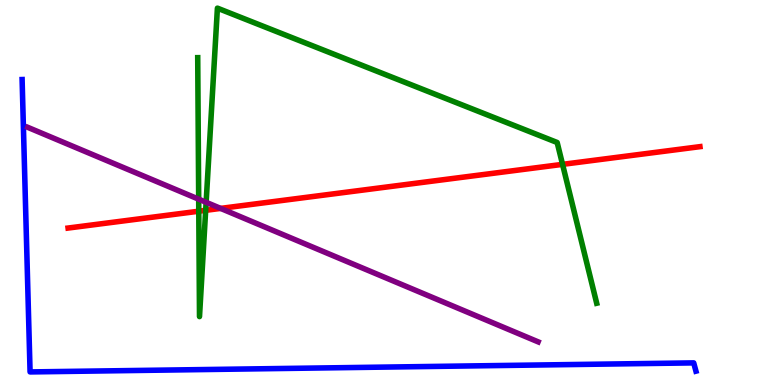[{'lines': ['blue', 'red'], 'intersections': []}, {'lines': ['green', 'red'], 'intersections': [{'x': 2.56, 'y': 4.51}, {'x': 2.65, 'y': 4.54}, {'x': 7.26, 'y': 5.73}]}, {'lines': ['purple', 'red'], 'intersections': [{'x': 2.85, 'y': 4.59}]}, {'lines': ['blue', 'green'], 'intersections': []}, {'lines': ['blue', 'purple'], 'intersections': []}, {'lines': ['green', 'purple'], 'intersections': [{'x': 2.56, 'y': 4.83}, {'x': 2.66, 'y': 4.75}]}]